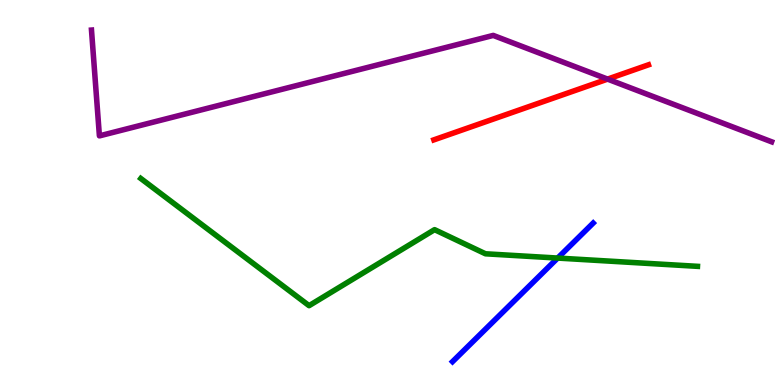[{'lines': ['blue', 'red'], 'intersections': []}, {'lines': ['green', 'red'], 'intersections': []}, {'lines': ['purple', 'red'], 'intersections': [{'x': 7.84, 'y': 7.95}]}, {'lines': ['blue', 'green'], 'intersections': [{'x': 7.2, 'y': 3.3}]}, {'lines': ['blue', 'purple'], 'intersections': []}, {'lines': ['green', 'purple'], 'intersections': []}]